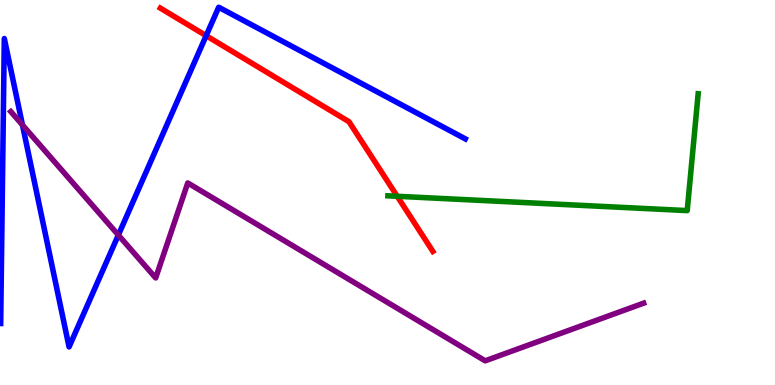[{'lines': ['blue', 'red'], 'intersections': [{'x': 2.66, 'y': 9.07}]}, {'lines': ['green', 'red'], 'intersections': [{'x': 5.13, 'y': 4.9}]}, {'lines': ['purple', 'red'], 'intersections': []}, {'lines': ['blue', 'green'], 'intersections': []}, {'lines': ['blue', 'purple'], 'intersections': [{'x': 0.29, 'y': 6.75}, {'x': 1.53, 'y': 3.89}]}, {'lines': ['green', 'purple'], 'intersections': []}]